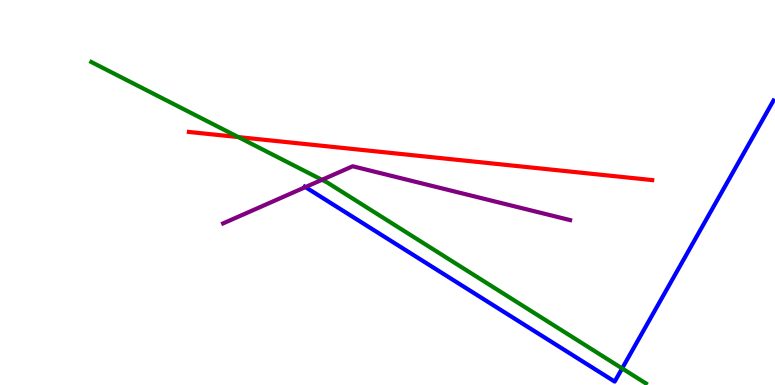[{'lines': ['blue', 'red'], 'intersections': []}, {'lines': ['green', 'red'], 'intersections': [{'x': 3.08, 'y': 6.44}]}, {'lines': ['purple', 'red'], 'intersections': []}, {'lines': ['blue', 'green'], 'intersections': [{'x': 8.03, 'y': 0.431}]}, {'lines': ['blue', 'purple'], 'intersections': [{'x': 3.94, 'y': 5.14}]}, {'lines': ['green', 'purple'], 'intersections': [{'x': 4.15, 'y': 5.33}]}]